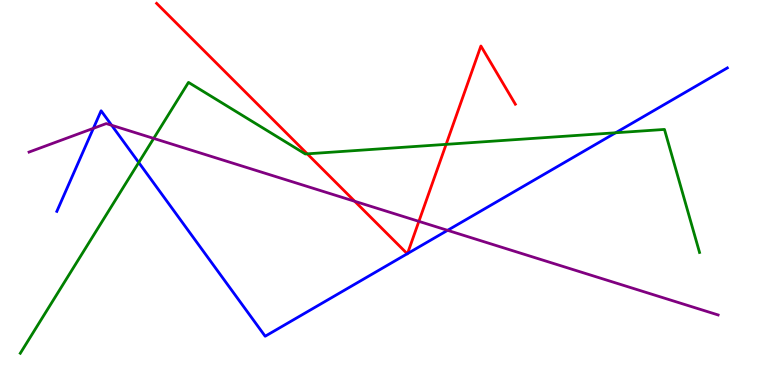[{'lines': ['blue', 'red'], 'intersections': [{'x': 5.25, 'y': 3.41}, {'x': 5.26, 'y': 3.41}]}, {'lines': ['green', 'red'], 'intersections': [{'x': 3.96, 'y': 6.0}, {'x': 5.76, 'y': 6.25}]}, {'lines': ['purple', 'red'], 'intersections': [{'x': 4.58, 'y': 4.77}, {'x': 5.41, 'y': 4.25}]}, {'lines': ['blue', 'green'], 'intersections': [{'x': 1.79, 'y': 5.78}, {'x': 7.94, 'y': 6.55}]}, {'lines': ['blue', 'purple'], 'intersections': [{'x': 1.2, 'y': 6.67}, {'x': 1.44, 'y': 6.75}, {'x': 5.78, 'y': 4.02}]}, {'lines': ['green', 'purple'], 'intersections': [{'x': 1.98, 'y': 6.4}]}]